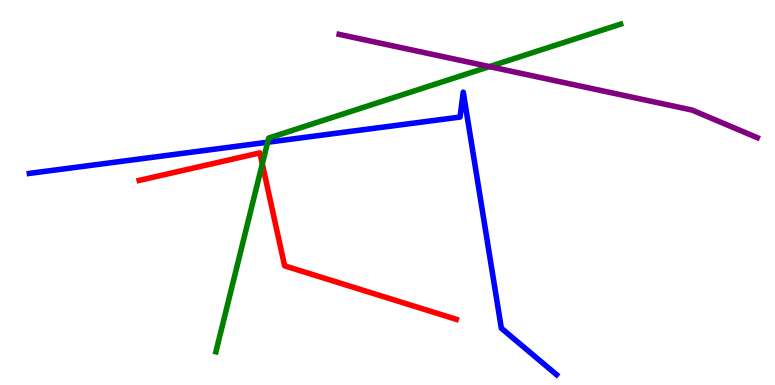[{'lines': ['blue', 'red'], 'intersections': []}, {'lines': ['green', 'red'], 'intersections': [{'x': 3.38, 'y': 5.74}]}, {'lines': ['purple', 'red'], 'intersections': []}, {'lines': ['blue', 'green'], 'intersections': [{'x': 3.45, 'y': 6.31}]}, {'lines': ['blue', 'purple'], 'intersections': []}, {'lines': ['green', 'purple'], 'intersections': [{'x': 6.32, 'y': 8.27}]}]